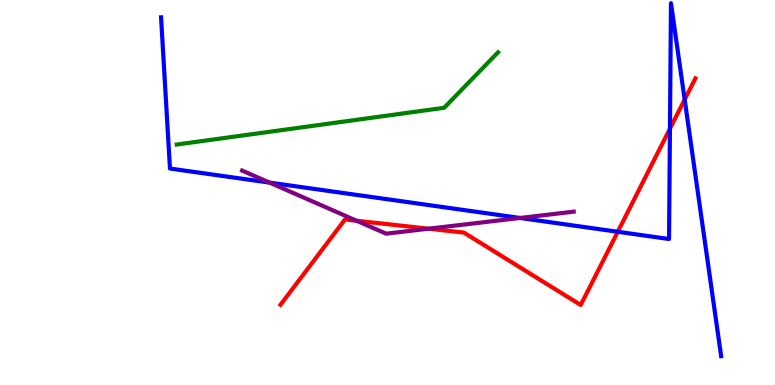[{'lines': ['blue', 'red'], 'intersections': [{'x': 7.97, 'y': 3.98}, {'x': 8.64, 'y': 6.66}, {'x': 8.83, 'y': 7.41}]}, {'lines': ['green', 'red'], 'intersections': []}, {'lines': ['purple', 'red'], 'intersections': [{'x': 4.6, 'y': 4.27}, {'x': 5.53, 'y': 4.06}]}, {'lines': ['blue', 'green'], 'intersections': []}, {'lines': ['blue', 'purple'], 'intersections': [{'x': 3.48, 'y': 5.26}, {'x': 6.71, 'y': 4.34}]}, {'lines': ['green', 'purple'], 'intersections': []}]